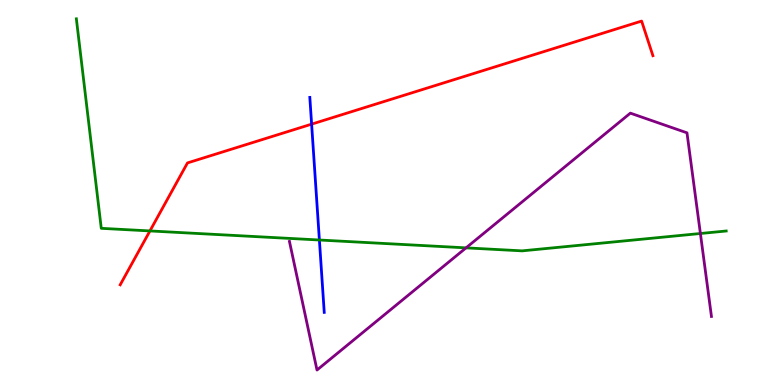[{'lines': ['blue', 'red'], 'intersections': [{'x': 4.02, 'y': 6.78}]}, {'lines': ['green', 'red'], 'intersections': [{'x': 1.93, 'y': 4.0}]}, {'lines': ['purple', 'red'], 'intersections': []}, {'lines': ['blue', 'green'], 'intersections': [{'x': 4.12, 'y': 3.77}]}, {'lines': ['blue', 'purple'], 'intersections': []}, {'lines': ['green', 'purple'], 'intersections': [{'x': 6.01, 'y': 3.56}, {'x': 9.04, 'y': 3.93}]}]